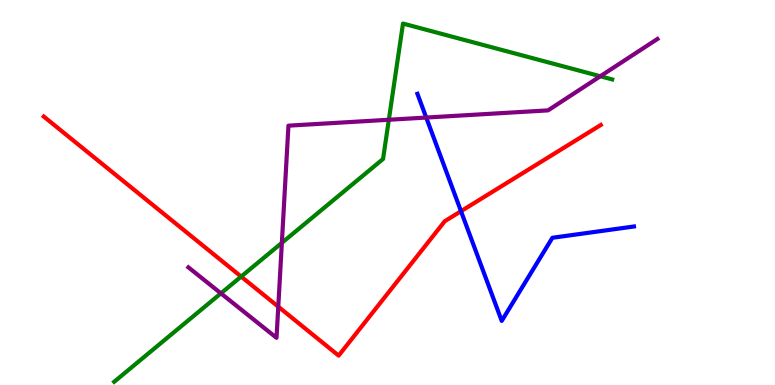[{'lines': ['blue', 'red'], 'intersections': [{'x': 5.95, 'y': 4.51}]}, {'lines': ['green', 'red'], 'intersections': [{'x': 3.11, 'y': 2.82}]}, {'lines': ['purple', 'red'], 'intersections': [{'x': 3.59, 'y': 2.03}]}, {'lines': ['blue', 'green'], 'intersections': []}, {'lines': ['blue', 'purple'], 'intersections': [{'x': 5.5, 'y': 6.95}]}, {'lines': ['green', 'purple'], 'intersections': [{'x': 2.85, 'y': 2.38}, {'x': 3.64, 'y': 3.69}, {'x': 5.02, 'y': 6.89}, {'x': 7.75, 'y': 8.02}]}]